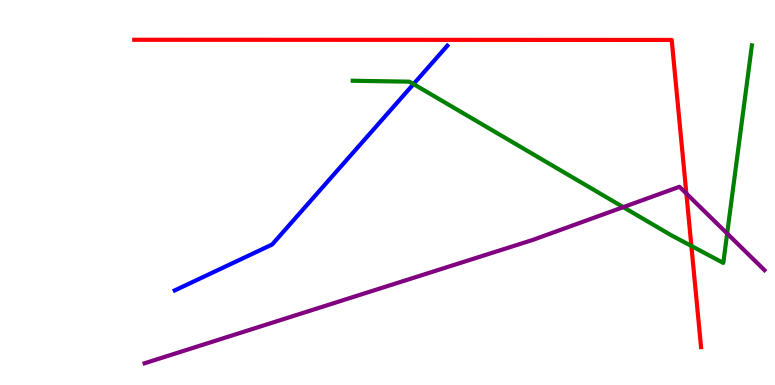[{'lines': ['blue', 'red'], 'intersections': []}, {'lines': ['green', 'red'], 'intersections': [{'x': 8.92, 'y': 3.61}]}, {'lines': ['purple', 'red'], 'intersections': [{'x': 8.86, 'y': 4.97}]}, {'lines': ['blue', 'green'], 'intersections': [{'x': 5.34, 'y': 7.82}]}, {'lines': ['blue', 'purple'], 'intersections': []}, {'lines': ['green', 'purple'], 'intersections': [{'x': 8.04, 'y': 4.62}, {'x': 9.38, 'y': 3.93}]}]